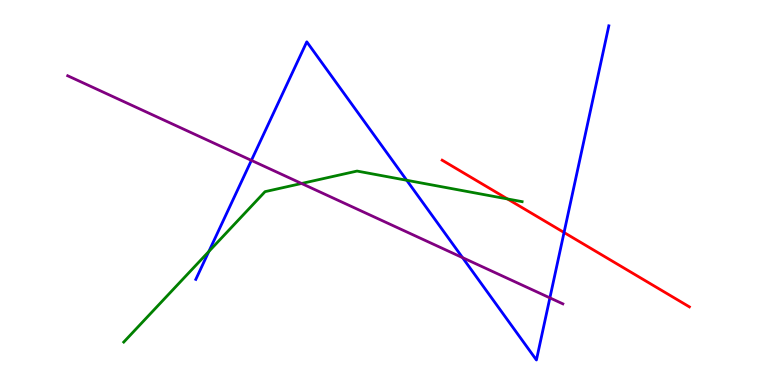[{'lines': ['blue', 'red'], 'intersections': [{'x': 7.28, 'y': 3.96}]}, {'lines': ['green', 'red'], 'intersections': [{'x': 6.55, 'y': 4.83}]}, {'lines': ['purple', 'red'], 'intersections': []}, {'lines': ['blue', 'green'], 'intersections': [{'x': 2.69, 'y': 3.47}, {'x': 5.25, 'y': 5.32}]}, {'lines': ['blue', 'purple'], 'intersections': [{'x': 3.24, 'y': 5.83}, {'x': 5.97, 'y': 3.31}, {'x': 7.1, 'y': 2.26}]}, {'lines': ['green', 'purple'], 'intersections': [{'x': 3.89, 'y': 5.23}]}]